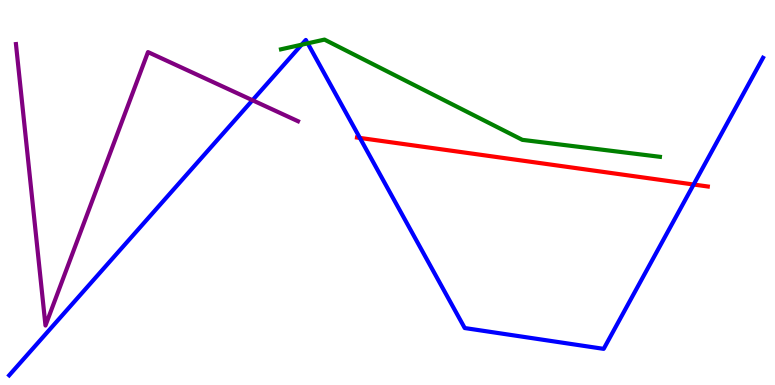[{'lines': ['blue', 'red'], 'intersections': [{'x': 4.64, 'y': 6.42}, {'x': 8.95, 'y': 5.21}]}, {'lines': ['green', 'red'], 'intersections': []}, {'lines': ['purple', 'red'], 'intersections': []}, {'lines': ['blue', 'green'], 'intersections': [{'x': 3.89, 'y': 8.84}, {'x': 3.97, 'y': 8.87}]}, {'lines': ['blue', 'purple'], 'intersections': [{'x': 3.26, 'y': 7.4}]}, {'lines': ['green', 'purple'], 'intersections': []}]